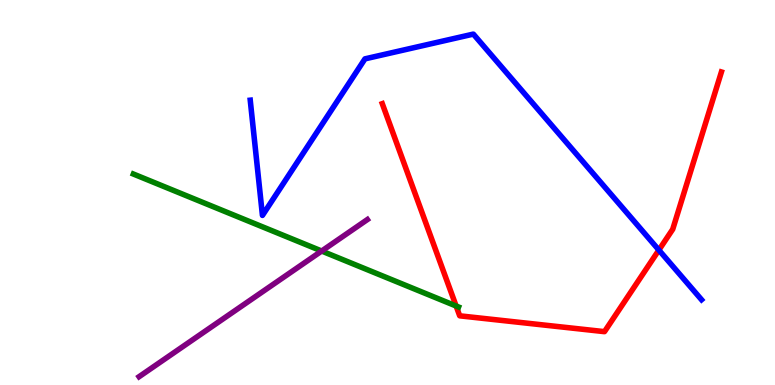[{'lines': ['blue', 'red'], 'intersections': [{'x': 8.5, 'y': 3.51}]}, {'lines': ['green', 'red'], 'intersections': [{'x': 5.89, 'y': 2.05}]}, {'lines': ['purple', 'red'], 'intersections': []}, {'lines': ['blue', 'green'], 'intersections': []}, {'lines': ['blue', 'purple'], 'intersections': []}, {'lines': ['green', 'purple'], 'intersections': [{'x': 4.15, 'y': 3.48}]}]